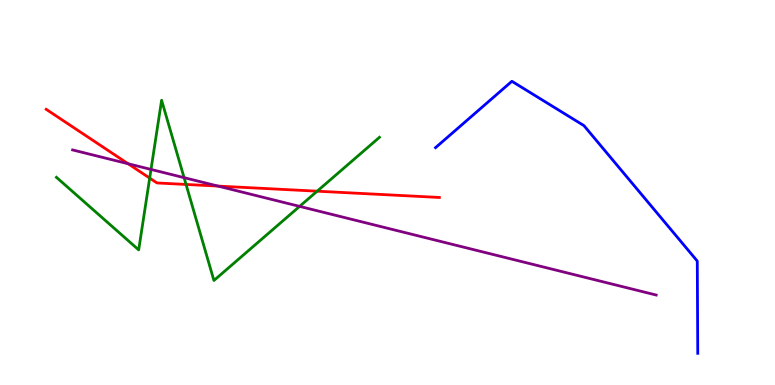[{'lines': ['blue', 'red'], 'intersections': []}, {'lines': ['green', 'red'], 'intersections': [{'x': 1.93, 'y': 5.37}, {'x': 2.4, 'y': 5.21}, {'x': 4.09, 'y': 5.03}]}, {'lines': ['purple', 'red'], 'intersections': [{'x': 1.65, 'y': 5.75}, {'x': 2.81, 'y': 5.17}]}, {'lines': ['blue', 'green'], 'intersections': []}, {'lines': ['blue', 'purple'], 'intersections': []}, {'lines': ['green', 'purple'], 'intersections': [{'x': 1.95, 'y': 5.6}, {'x': 2.38, 'y': 5.39}, {'x': 3.87, 'y': 4.64}]}]